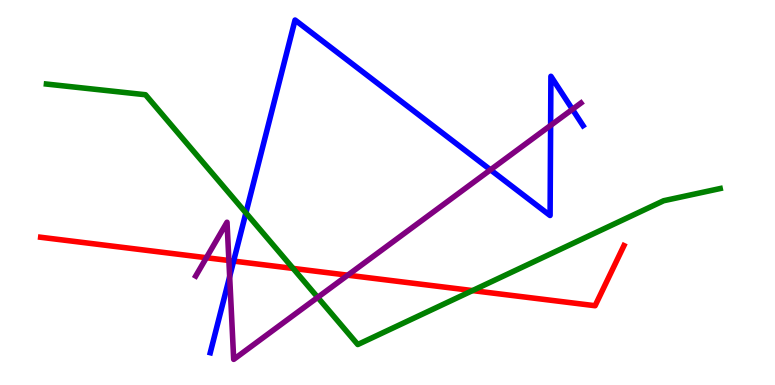[{'lines': ['blue', 'red'], 'intersections': [{'x': 3.01, 'y': 3.22}]}, {'lines': ['green', 'red'], 'intersections': [{'x': 3.78, 'y': 3.03}, {'x': 6.1, 'y': 2.45}]}, {'lines': ['purple', 'red'], 'intersections': [{'x': 2.66, 'y': 3.31}, {'x': 2.95, 'y': 3.23}, {'x': 4.49, 'y': 2.85}]}, {'lines': ['blue', 'green'], 'intersections': [{'x': 3.17, 'y': 4.47}]}, {'lines': ['blue', 'purple'], 'intersections': [{'x': 2.96, 'y': 2.82}, {'x': 6.33, 'y': 5.59}, {'x': 7.1, 'y': 6.74}, {'x': 7.39, 'y': 7.16}]}, {'lines': ['green', 'purple'], 'intersections': [{'x': 4.1, 'y': 2.28}]}]